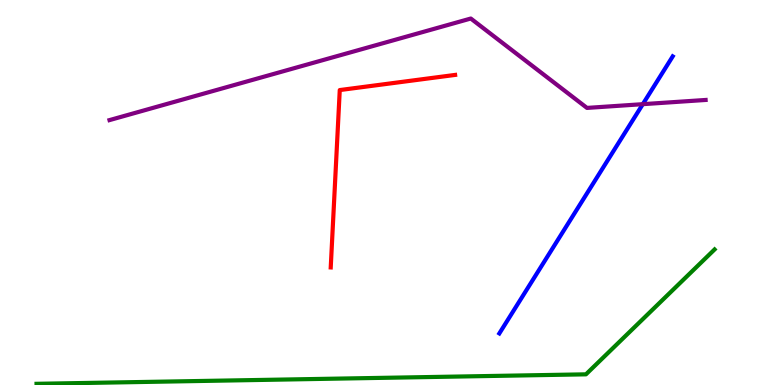[{'lines': ['blue', 'red'], 'intersections': []}, {'lines': ['green', 'red'], 'intersections': []}, {'lines': ['purple', 'red'], 'intersections': []}, {'lines': ['blue', 'green'], 'intersections': []}, {'lines': ['blue', 'purple'], 'intersections': [{'x': 8.29, 'y': 7.29}]}, {'lines': ['green', 'purple'], 'intersections': []}]